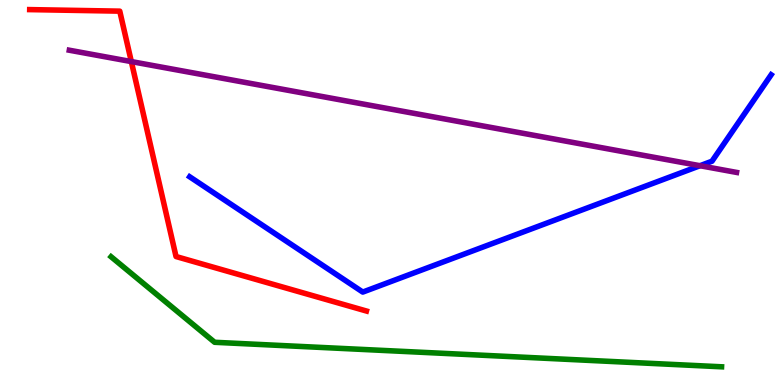[{'lines': ['blue', 'red'], 'intersections': []}, {'lines': ['green', 'red'], 'intersections': []}, {'lines': ['purple', 'red'], 'intersections': [{'x': 1.69, 'y': 8.4}]}, {'lines': ['blue', 'green'], 'intersections': []}, {'lines': ['blue', 'purple'], 'intersections': [{'x': 9.03, 'y': 5.7}]}, {'lines': ['green', 'purple'], 'intersections': []}]